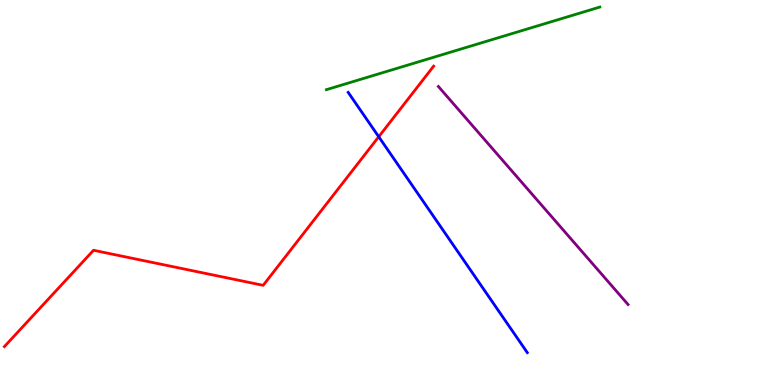[{'lines': ['blue', 'red'], 'intersections': [{'x': 4.89, 'y': 6.45}]}, {'lines': ['green', 'red'], 'intersections': []}, {'lines': ['purple', 'red'], 'intersections': []}, {'lines': ['blue', 'green'], 'intersections': []}, {'lines': ['blue', 'purple'], 'intersections': []}, {'lines': ['green', 'purple'], 'intersections': []}]